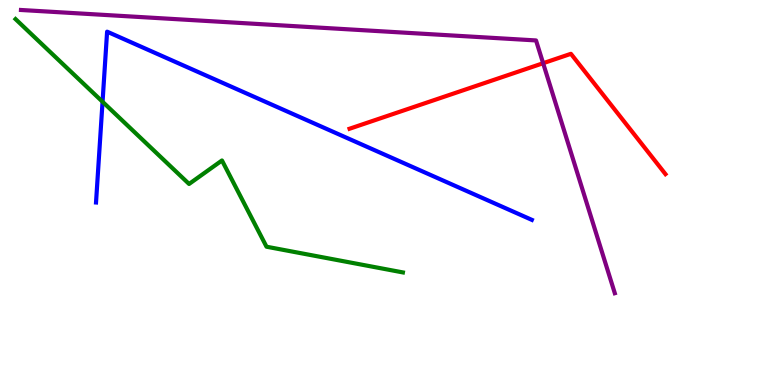[{'lines': ['blue', 'red'], 'intersections': []}, {'lines': ['green', 'red'], 'intersections': []}, {'lines': ['purple', 'red'], 'intersections': [{'x': 7.01, 'y': 8.36}]}, {'lines': ['blue', 'green'], 'intersections': [{'x': 1.32, 'y': 7.36}]}, {'lines': ['blue', 'purple'], 'intersections': []}, {'lines': ['green', 'purple'], 'intersections': []}]